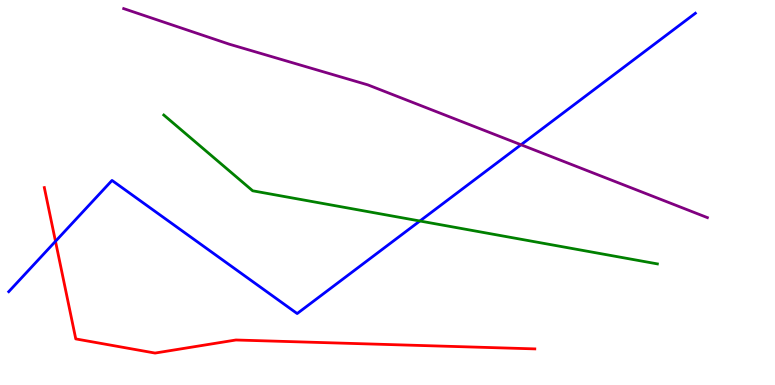[{'lines': ['blue', 'red'], 'intersections': [{'x': 0.716, 'y': 3.73}]}, {'lines': ['green', 'red'], 'intersections': []}, {'lines': ['purple', 'red'], 'intersections': []}, {'lines': ['blue', 'green'], 'intersections': [{'x': 5.42, 'y': 4.26}]}, {'lines': ['blue', 'purple'], 'intersections': [{'x': 6.72, 'y': 6.24}]}, {'lines': ['green', 'purple'], 'intersections': []}]